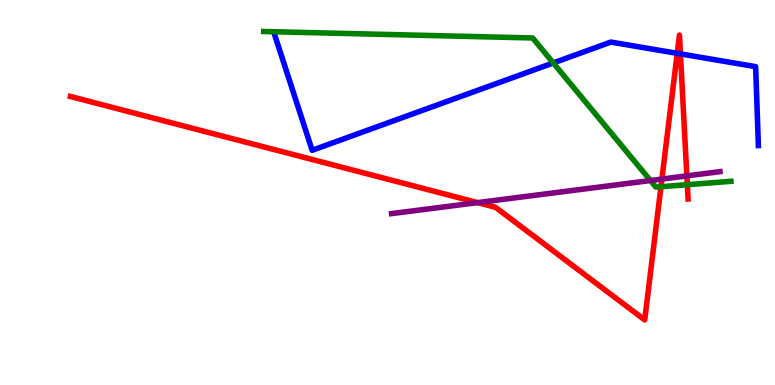[{'lines': ['blue', 'red'], 'intersections': [{'x': 8.74, 'y': 8.61}, {'x': 8.78, 'y': 8.6}]}, {'lines': ['green', 'red'], 'intersections': [{'x': 8.53, 'y': 5.15}, {'x': 8.87, 'y': 5.2}]}, {'lines': ['purple', 'red'], 'intersections': [{'x': 6.16, 'y': 4.74}, {'x': 8.54, 'y': 5.35}, {'x': 8.86, 'y': 5.43}]}, {'lines': ['blue', 'green'], 'intersections': [{'x': 7.14, 'y': 8.37}]}, {'lines': ['blue', 'purple'], 'intersections': []}, {'lines': ['green', 'purple'], 'intersections': [{'x': 8.39, 'y': 5.31}]}]